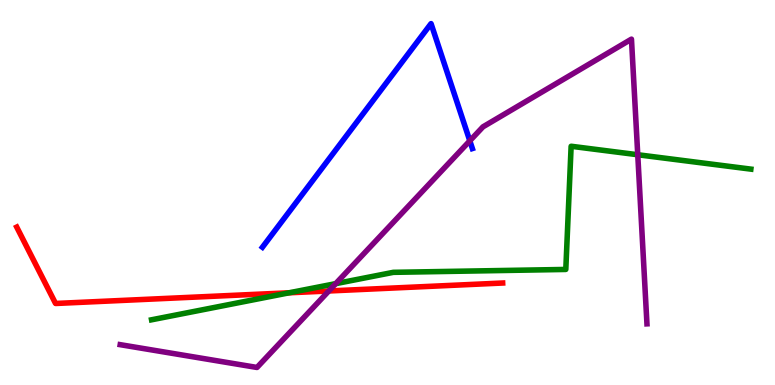[{'lines': ['blue', 'red'], 'intersections': []}, {'lines': ['green', 'red'], 'intersections': [{'x': 3.73, 'y': 2.4}]}, {'lines': ['purple', 'red'], 'intersections': [{'x': 4.24, 'y': 2.44}]}, {'lines': ['blue', 'green'], 'intersections': []}, {'lines': ['blue', 'purple'], 'intersections': [{'x': 6.06, 'y': 6.34}]}, {'lines': ['green', 'purple'], 'intersections': [{'x': 4.33, 'y': 2.63}, {'x': 8.23, 'y': 5.98}]}]